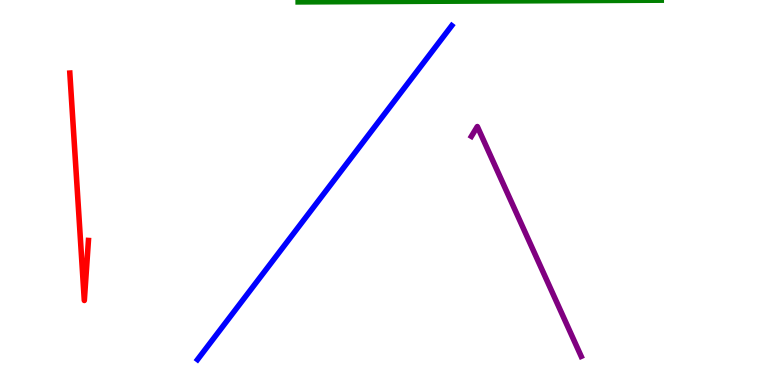[{'lines': ['blue', 'red'], 'intersections': []}, {'lines': ['green', 'red'], 'intersections': []}, {'lines': ['purple', 'red'], 'intersections': []}, {'lines': ['blue', 'green'], 'intersections': []}, {'lines': ['blue', 'purple'], 'intersections': []}, {'lines': ['green', 'purple'], 'intersections': []}]